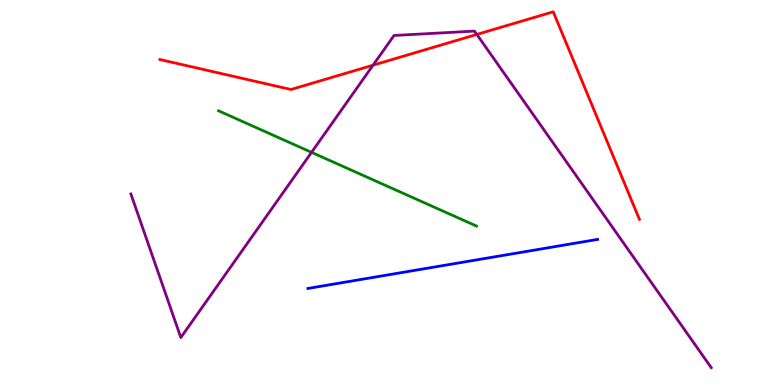[{'lines': ['blue', 'red'], 'intersections': []}, {'lines': ['green', 'red'], 'intersections': []}, {'lines': ['purple', 'red'], 'intersections': [{'x': 4.81, 'y': 8.31}, {'x': 6.15, 'y': 9.11}]}, {'lines': ['blue', 'green'], 'intersections': []}, {'lines': ['blue', 'purple'], 'intersections': []}, {'lines': ['green', 'purple'], 'intersections': [{'x': 4.02, 'y': 6.04}]}]